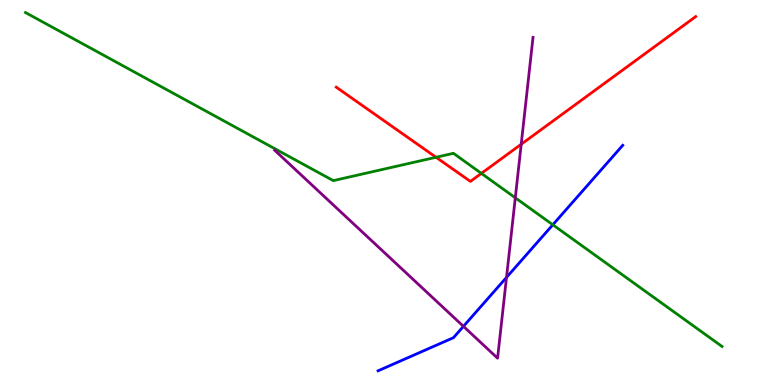[{'lines': ['blue', 'red'], 'intersections': []}, {'lines': ['green', 'red'], 'intersections': [{'x': 5.63, 'y': 5.91}, {'x': 6.21, 'y': 5.5}]}, {'lines': ['purple', 'red'], 'intersections': [{'x': 6.73, 'y': 6.25}]}, {'lines': ['blue', 'green'], 'intersections': [{'x': 7.13, 'y': 4.16}]}, {'lines': ['blue', 'purple'], 'intersections': [{'x': 5.98, 'y': 1.52}, {'x': 6.54, 'y': 2.79}]}, {'lines': ['green', 'purple'], 'intersections': [{'x': 6.65, 'y': 4.86}]}]